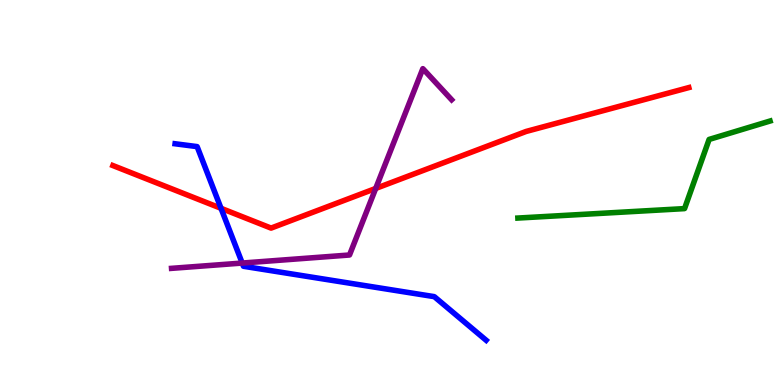[{'lines': ['blue', 'red'], 'intersections': [{'x': 2.85, 'y': 4.59}]}, {'lines': ['green', 'red'], 'intersections': []}, {'lines': ['purple', 'red'], 'intersections': [{'x': 4.85, 'y': 5.11}]}, {'lines': ['blue', 'green'], 'intersections': []}, {'lines': ['blue', 'purple'], 'intersections': [{'x': 3.13, 'y': 3.17}]}, {'lines': ['green', 'purple'], 'intersections': []}]